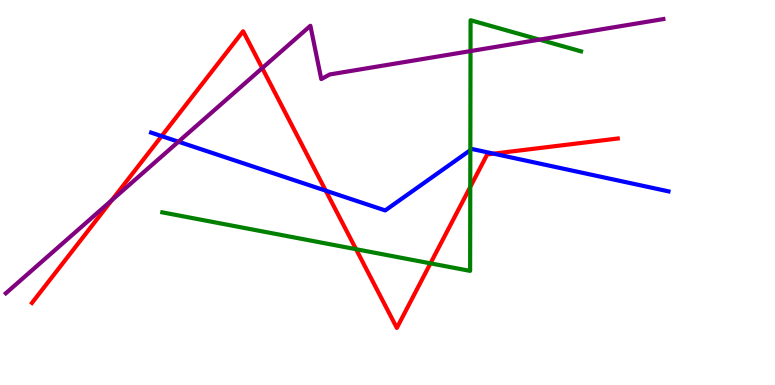[{'lines': ['blue', 'red'], 'intersections': [{'x': 2.09, 'y': 6.46}, {'x': 4.2, 'y': 5.05}, {'x': 6.37, 'y': 6.01}]}, {'lines': ['green', 'red'], 'intersections': [{'x': 4.59, 'y': 3.53}, {'x': 5.55, 'y': 3.16}, {'x': 6.07, 'y': 5.14}]}, {'lines': ['purple', 'red'], 'intersections': [{'x': 1.44, 'y': 4.8}, {'x': 3.38, 'y': 8.23}]}, {'lines': ['blue', 'green'], 'intersections': [{'x': 6.07, 'y': 6.1}]}, {'lines': ['blue', 'purple'], 'intersections': [{'x': 2.3, 'y': 6.32}]}, {'lines': ['green', 'purple'], 'intersections': [{'x': 6.07, 'y': 8.67}, {'x': 6.96, 'y': 8.97}]}]